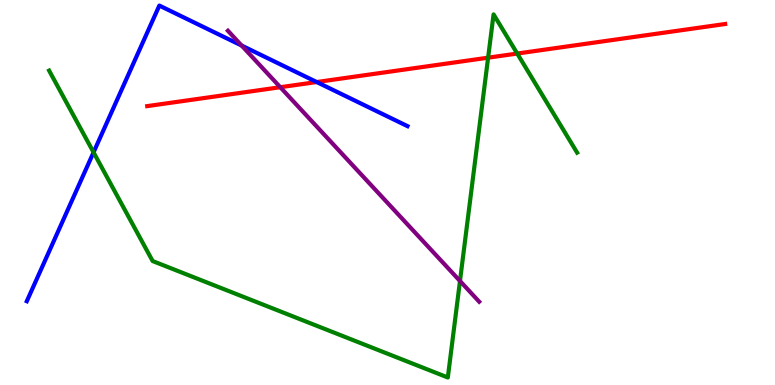[{'lines': ['blue', 'red'], 'intersections': [{'x': 4.09, 'y': 7.87}]}, {'lines': ['green', 'red'], 'intersections': [{'x': 6.3, 'y': 8.5}, {'x': 6.67, 'y': 8.61}]}, {'lines': ['purple', 'red'], 'intersections': [{'x': 3.62, 'y': 7.73}]}, {'lines': ['blue', 'green'], 'intersections': [{'x': 1.21, 'y': 6.04}]}, {'lines': ['blue', 'purple'], 'intersections': [{'x': 3.12, 'y': 8.82}]}, {'lines': ['green', 'purple'], 'intersections': [{'x': 5.94, 'y': 2.7}]}]